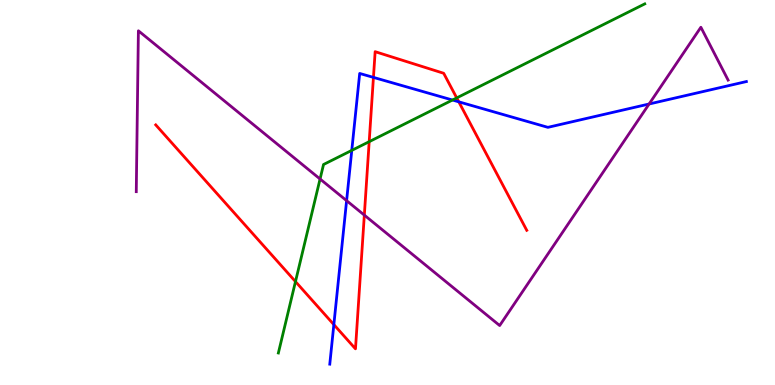[{'lines': ['blue', 'red'], 'intersections': [{'x': 4.31, 'y': 1.57}, {'x': 4.82, 'y': 7.99}, {'x': 5.92, 'y': 7.36}]}, {'lines': ['green', 'red'], 'intersections': [{'x': 3.81, 'y': 2.69}, {'x': 4.76, 'y': 6.32}, {'x': 5.89, 'y': 7.46}]}, {'lines': ['purple', 'red'], 'intersections': [{'x': 4.7, 'y': 4.41}]}, {'lines': ['blue', 'green'], 'intersections': [{'x': 4.54, 'y': 6.09}, {'x': 5.84, 'y': 7.4}]}, {'lines': ['blue', 'purple'], 'intersections': [{'x': 4.47, 'y': 4.79}, {'x': 8.38, 'y': 7.3}]}, {'lines': ['green', 'purple'], 'intersections': [{'x': 4.13, 'y': 5.35}]}]